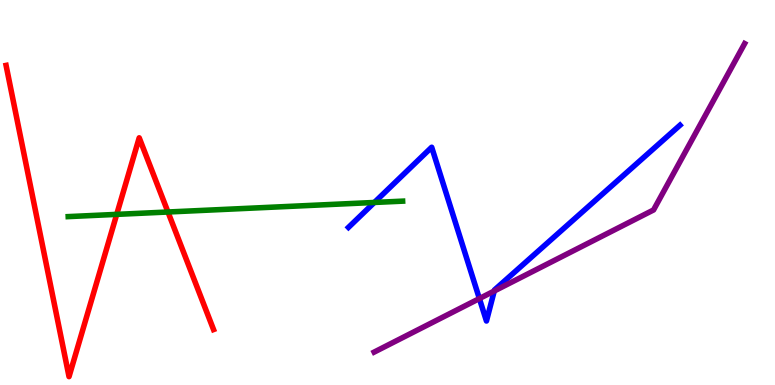[{'lines': ['blue', 'red'], 'intersections': []}, {'lines': ['green', 'red'], 'intersections': [{'x': 1.51, 'y': 4.43}, {'x': 2.17, 'y': 4.49}]}, {'lines': ['purple', 'red'], 'intersections': []}, {'lines': ['blue', 'green'], 'intersections': [{'x': 4.83, 'y': 4.74}]}, {'lines': ['blue', 'purple'], 'intersections': [{'x': 6.19, 'y': 2.25}, {'x': 6.38, 'y': 2.44}]}, {'lines': ['green', 'purple'], 'intersections': []}]